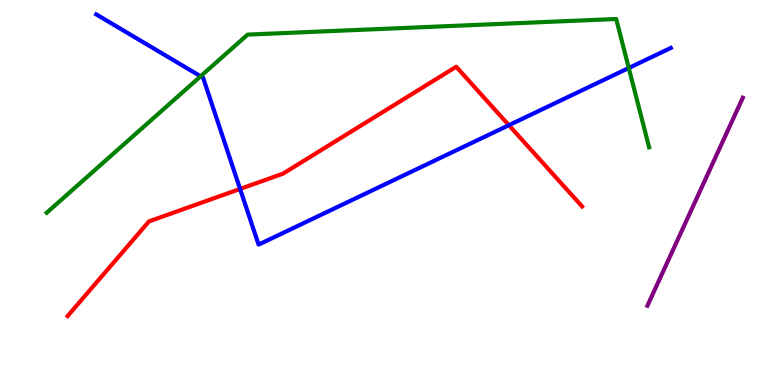[{'lines': ['blue', 'red'], 'intersections': [{'x': 3.1, 'y': 5.09}, {'x': 6.57, 'y': 6.75}]}, {'lines': ['green', 'red'], 'intersections': []}, {'lines': ['purple', 'red'], 'intersections': []}, {'lines': ['blue', 'green'], 'intersections': [{'x': 2.59, 'y': 8.02}, {'x': 8.11, 'y': 8.23}]}, {'lines': ['blue', 'purple'], 'intersections': []}, {'lines': ['green', 'purple'], 'intersections': []}]